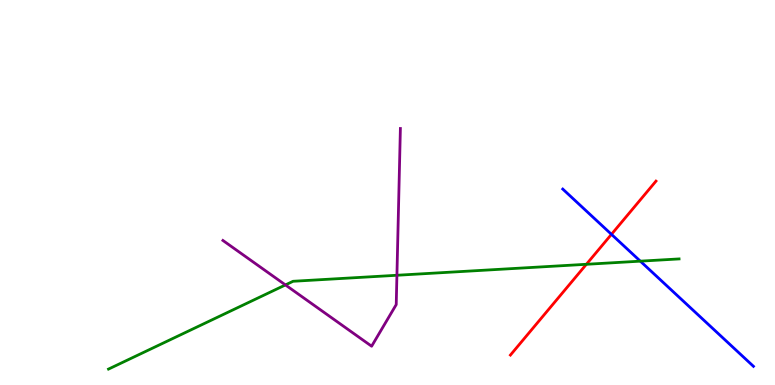[{'lines': ['blue', 'red'], 'intersections': [{'x': 7.89, 'y': 3.91}]}, {'lines': ['green', 'red'], 'intersections': [{'x': 7.57, 'y': 3.14}]}, {'lines': ['purple', 'red'], 'intersections': []}, {'lines': ['blue', 'green'], 'intersections': [{'x': 8.26, 'y': 3.22}]}, {'lines': ['blue', 'purple'], 'intersections': []}, {'lines': ['green', 'purple'], 'intersections': [{'x': 3.68, 'y': 2.6}, {'x': 5.12, 'y': 2.85}]}]